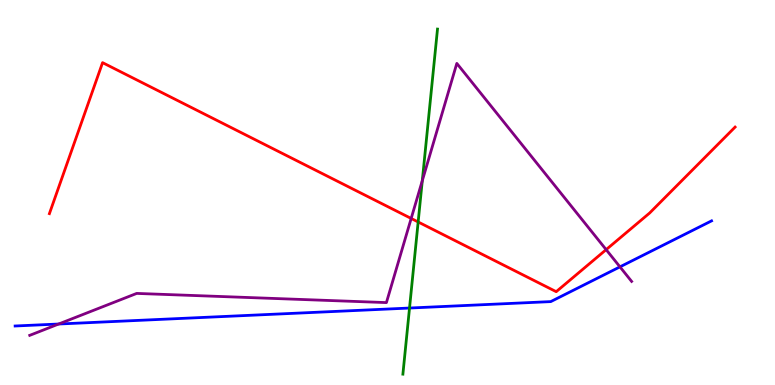[{'lines': ['blue', 'red'], 'intersections': []}, {'lines': ['green', 'red'], 'intersections': [{'x': 5.4, 'y': 4.23}]}, {'lines': ['purple', 'red'], 'intersections': [{'x': 5.31, 'y': 4.33}, {'x': 7.82, 'y': 3.52}]}, {'lines': ['blue', 'green'], 'intersections': [{'x': 5.28, 'y': 2.0}]}, {'lines': ['blue', 'purple'], 'intersections': [{'x': 0.757, 'y': 1.58}, {'x': 8.0, 'y': 3.07}]}, {'lines': ['green', 'purple'], 'intersections': [{'x': 5.45, 'y': 5.31}]}]